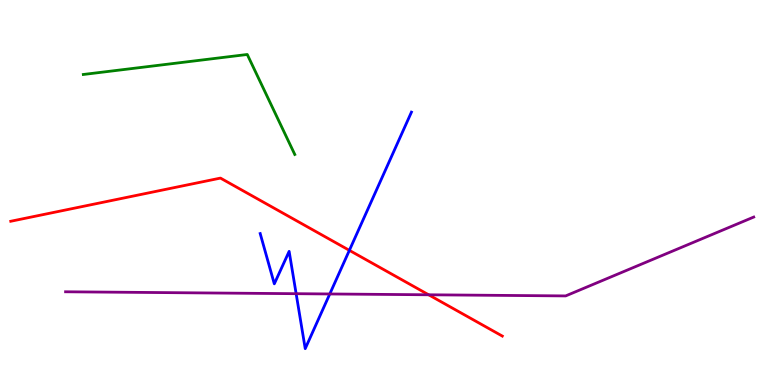[{'lines': ['blue', 'red'], 'intersections': [{'x': 4.51, 'y': 3.5}]}, {'lines': ['green', 'red'], 'intersections': []}, {'lines': ['purple', 'red'], 'intersections': [{'x': 5.53, 'y': 2.34}]}, {'lines': ['blue', 'green'], 'intersections': []}, {'lines': ['blue', 'purple'], 'intersections': [{'x': 3.82, 'y': 2.37}, {'x': 4.26, 'y': 2.36}]}, {'lines': ['green', 'purple'], 'intersections': []}]